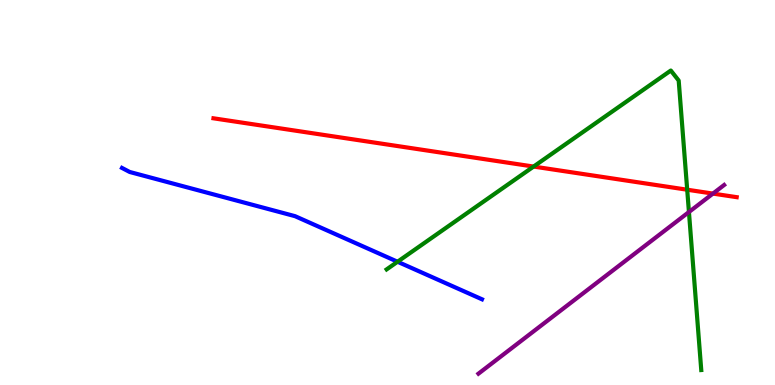[{'lines': ['blue', 'red'], 'intersections': []}, {'lines': ['green', 'red'], 'intersections': [{'x': 6.89, 'y': 5.67}, {'x': 8.87, 'y': 5.07}]}, {'lines': ['purple', 'red'], 'intersections': [{'x': 9.2, 'y': 4.97}]}, {'lines': ['blue', 'green'], 'intersections': [{'x': 5.13, 'y': 3.2}]}, {'lines': ['blue', 'purple'], 'intersections': []}, {'lines': ['green', 'purple'], 'intersections': [{'x': 8.89, 'y': 4.49}]}]